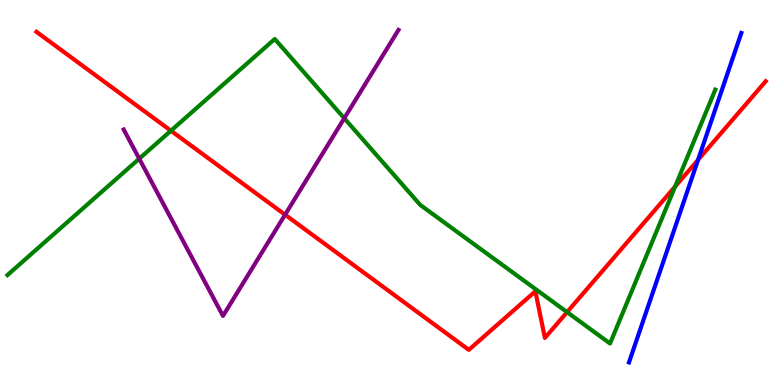[{'lines': ['blue', 'red'], 'intersections': [{'x': 9.01, 'y': 5.85}]}, {'lines': ['green', 'red'], 'intersections': [{'x': 2.21, 'y': 6.6}, {'x': 7.32, 'y': 1.89}, {'x': 8.71, 'y': 5.16}]}, {'lines': ['purple', 'red'], 'intersections': [{'x': 3.68, 'y': 4.42}]}, {'lines': ['blue', 'green'], 'intersections': []}, {'lines': ['blue', 'purple'], 'intersections': []}, {'lines': ['green', 'purple'], 'intersections': [{'x': 1.8, 'y': 5.88}, {'x': 4.44, 'y': 6.93}]}]